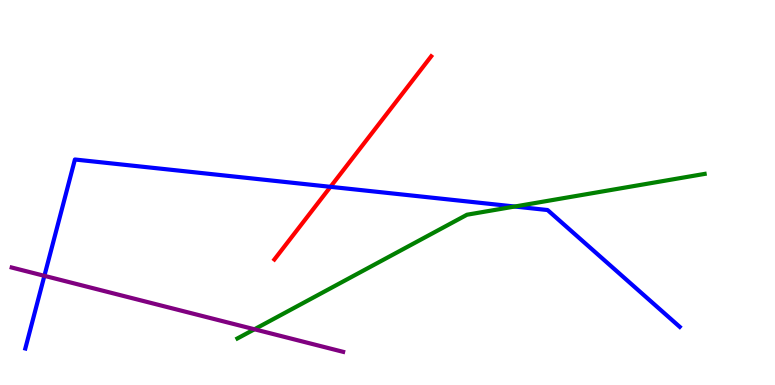[{'lines': ['blue', 'red'], 'intersections': [{'x': 4.26, 'y': 5.15}]}, {'lines': ['green', 'red'], 'intersections': []}, {'lines': ['purple', 'red'], 'intersections': []}, {'lines': ['blue', 'green'], 'intersections': [{'x': 6.64, 'y': 4.64}]}, {'lines': ['blue', 'purple'], 'intersections': [{'x': 0.573, 'y': 2.84}]}, {'lines': ['green', 'purple'], 'intersections': [{'x': 3.28, 'y': 1.45}]}]